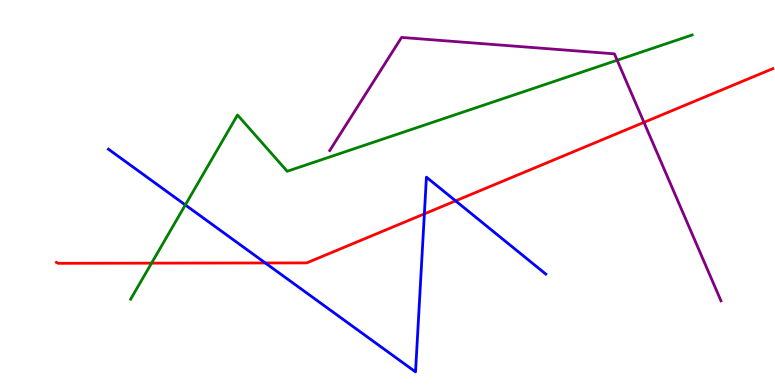[{'lines': ['blue', 'red'], 'intersections': [{'x': 3.42, 'y': 3.17}, {'x': 5.48, 'y': 4.44}, {'x': 5.88, 'y': 4.78}]}, {'lines': ['green', 'red'], 'intersections': [{'x': 1.96, 'y': 3.16}]}, {'lines': ['purple', 'red'], 'intersections': [{'x': 8.31, 'y': 6.82}]}, {'lines': ['blue', 'green'], 'intersections': [{'x': 2.39, 'y': 4.68}]}, {'lines': ['blue', 'purple'], 'intersections': []}, {'lines': ['green', 'purple'], 'intersections': [{'x': 7.96, 'y': 8.44}]}]